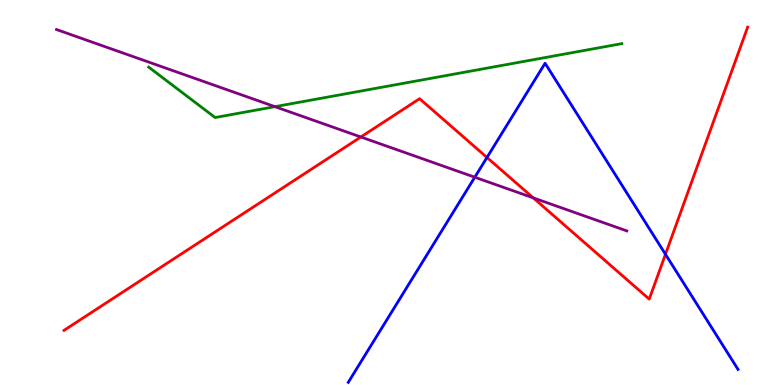[{'lines': ['blue', 'red'], 'intersections': [{'x': 6.28, 'y': 5.91}, {'x': 8.59, 'y': 3.4}]}, {'lines': ['green', 'red'], 'intersections': []}, {'lines': ['purple', 'red'], 'intersections': [{'x': 4.66, 'y': 6.44}, {'x': 6.88, 'y': 4.86}]}, {'lines': ['blue', 'green'], 'intersections': []}, {'lines': ['blue', 'purple'], 'intersections': [{'x': 6.13, 'y': 5.4}]}, {'lines': ['green', 'purple'], 'intersections': [{'x': 3.55, 'y': 7.23}]}]